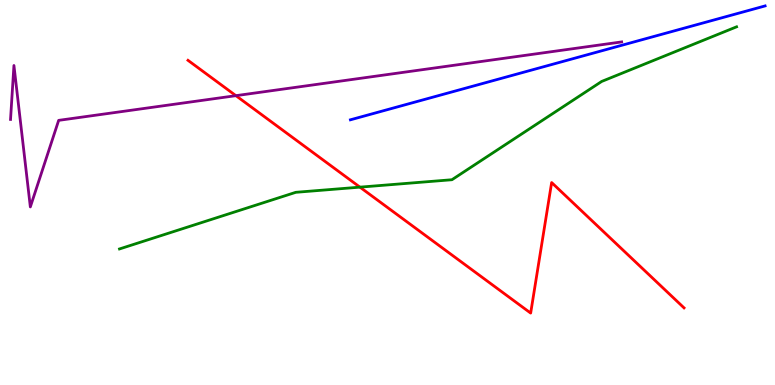[{'lines': ['blue', 'red'], 'intersections': []}, {'lines': ['green', 'red'], 'intersections': [{'x': 4.64, 'y': 5.14}]}, {'lines': ['purple', 'red'], 'intersections': [{'x': 3.04, 'y': 7.52}]}, {'lines': ['blue', 'green'], 'intersections': []}, {'lines': ['blue', 'purple'], 'intersections': []}, {'lines': ['green', 'purple'], 'intersections': []}]